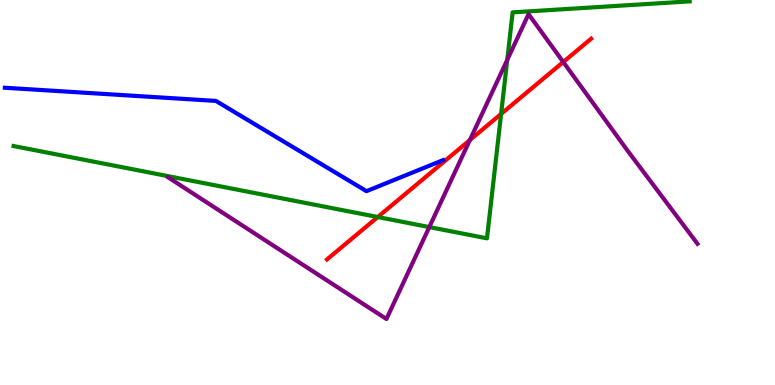[{'lines': ['blue', 'red'], 'intersections': []}, {'lines': ['green', 'red'], 'intersections': [{'x': 4.87, 'y': 4.36}, {'x': 6.47, 'y': 7.04}]}, {'lines': ['purple', 'red'], 'intersections': [{'x': 6.06, 'y': 6.36}, {'x': 7.27, 'y': 8.39}]}, {'lines': ['blue', 'green'], 'intersections': []}, {'lines': ['blue', 'purple'], 'intersections': []}, {'lines': ['green', 'purple'], 'intersections': [{'x': 5.54, 'y': 4.1}, {'x': 6.55, 'y': 8.44}]}]